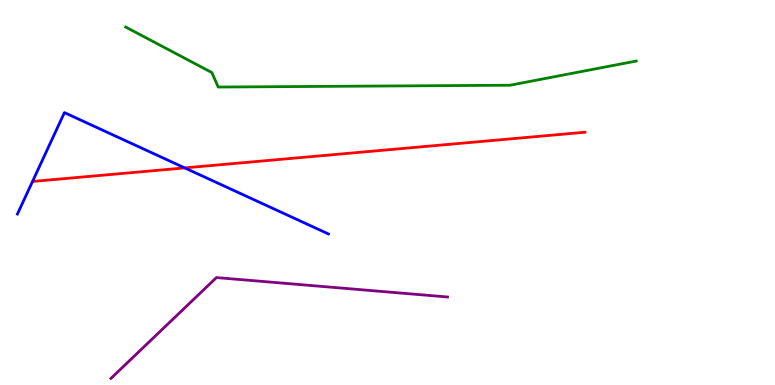[{'lines': ['blue', 'red'], 'intersections': [{'x': 2.38, 'y': 5.64}]}, {'lines': ['green', 'red'], 'intersections': []}, {'lines': ['purple', 'red'], 'intersections': []}, {'lines': ['blue', 'green'], 'intersections': []}, {'lines': ['blue', 'purple'], 'intersections': []}, {'lines': ['green', 'purple'], 'intersections': []}]